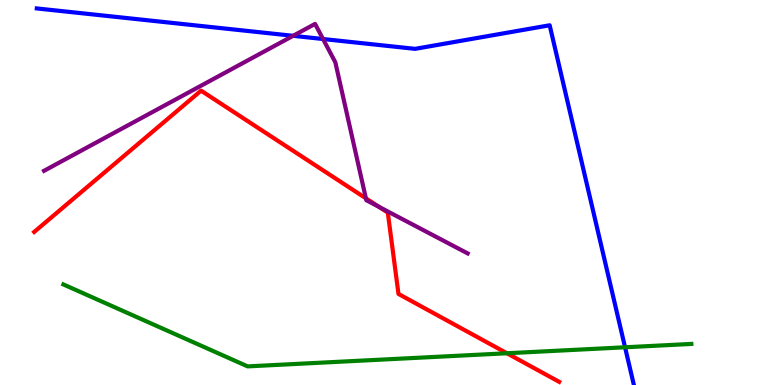[{'lines': ['blue', 'red'], 'intersections': []}, {'lines': ['green', 'red'], 'intersections': [{'x': 6.54, 'y': 0.824}]}, {'lines': ['purple', 'red'], 'intersections': [{'x': 4.72, 'y': 4.85}, {'x': 4.89, 'y': 4.63}]}, {'lines': ['blue', 'green'], 'intersections': [{'x': 8.07, 'y': 0.98}]}, {'lines': ['blue', 'purple'], 'intersections': [{'x': 3.78, 'y': 9.07}, {'x': 4.17, 'y': 8.99}]}, {'lines': ['green', 'purple'], 'intersections': []}]